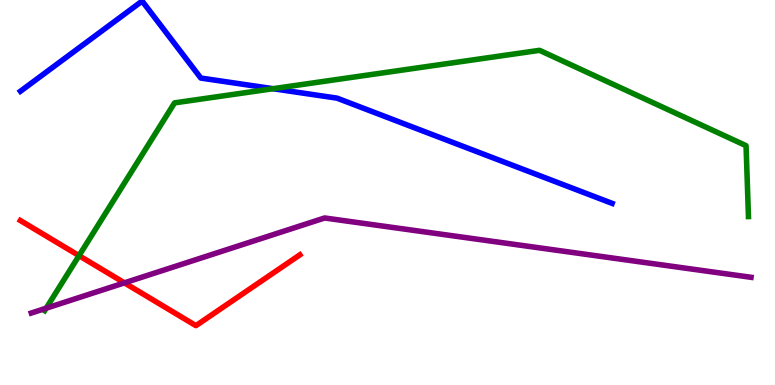[{'lines': ['blue', 'red'], 'intersections': []}, {'lines': ['green', 'red'], 'intersections': [{'x': 1.02, 'y': 3.36}]}, {'lines': ['purple', 'red'], 'intersections': [{'x': 1.61, 'y': 2.65}]}, {'lines': ['blue', 'green'], 'intersections': [{'x': 3.52, 'y': 7.7}]}, {'lines': ['blue', 'purple'], 'intersections': []}, {'lines': ['green', 'purple'], 'intersections': [{'x': 0.596, 'y': 1.99}]}]